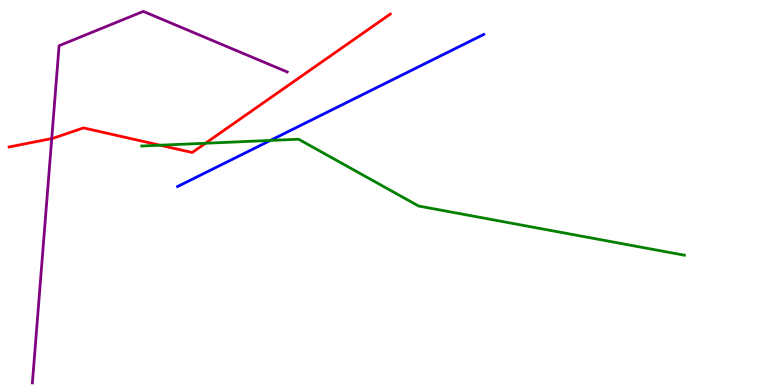[{'lines': ['blue', 'red'], 'intersections': []}, {'lines': ['green', 'red'], 'intersections': [{'x': 2.06, 'y': 6.23}, {'x': 2.65, 'y': 6.28}]}, {'lines': ['purple', 'red'], 'intersections': [{'x': 0.667, 'y': 6.4}]}, {'lines': ['blue', 'green'], 'intersections': [{'x': 3.49, 'y': 6.35}]}, {'lines': ['blue', 'purple'], 'intersections': []}, {'lines': ['green', 'purple'], 'intersections': []}]